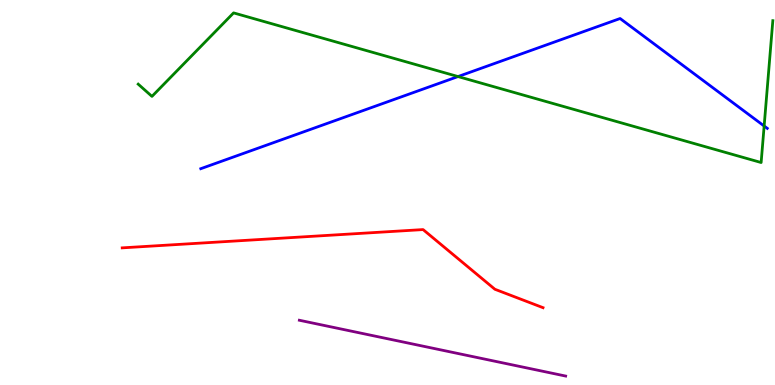[{'lines': ['blue', 'red'], 'intersections': []}, {'lines': ['green', 'red'], 'intersections': []}, {'lines': ['purple', 'red'], 'intersections': []}, {'lines': ['blue', 'green'], 'intersections': [{'x': 5.91, 'y': 8.01}, {'x': 9.86, 'y': 6.73}]}, {'lines': ['blue', 'purple'], 'intersections': []}, {'lines': ['green', 'purple'], 'intersections': []}]